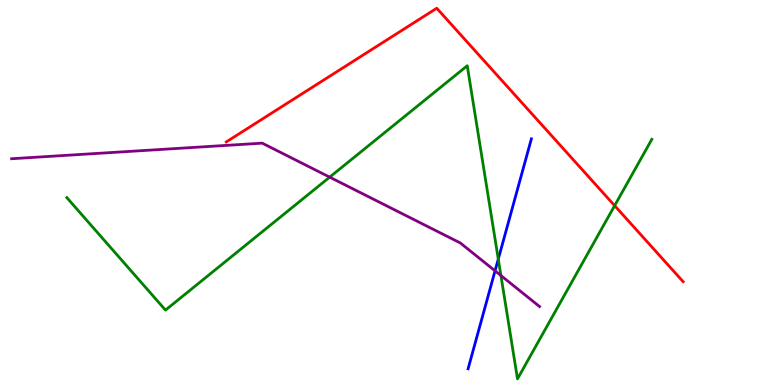[{'lines': ['blue', 'red'], 'intersections': []}, {'lines': ['green', 'red'], 'intersections': [{'x': 7.93, 'y': 4.66}]}, {'lines': ['purple', 'red'], 'intersections': []}, {'lines': ['blue', 'green'], 'intersections': [{'x': 6.43, 'y': 3.27}]}, {'lines': ['blue', 'purple'], 'intersections': [{'x': 6.39, 'y': 2.97}]}, {'lines': ['green', 'purple'], 'intersections': [{'x': 4.25, 'y': 5.4}, {'x': 6.46, 'y': 2.84}]}]